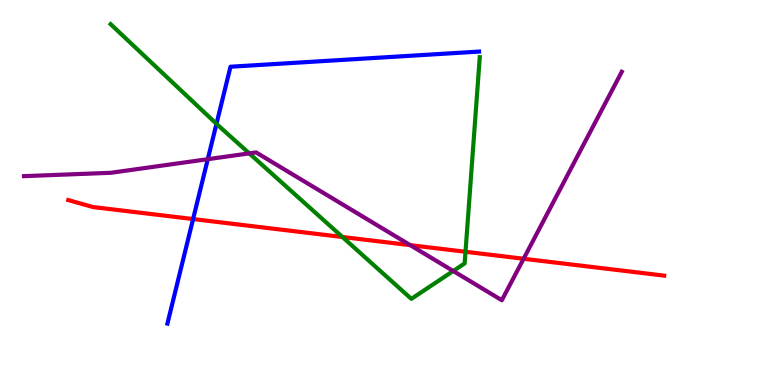[{'lines': ['blue', 'red'], 'intersections': [{'x': 2.49, 'y': 4.31}]}, {'lines': ['green', 'red'], 'intersections': [{'x': 4.42, 'y': 3.84}, {'x': 6.01, 'y': 3.46}]}, {'lines': ['purple', 'red'], 'intersections': [{'x': 5.29, 'y': 3.63}, {'x': 6.76, 'y': 3.28}]}, {'lines': ['blue', 'green'], 'intersections': [{'x': 2.79, 'y': 6.78}]}, {'lines': ['blue', 'purple'], 'intersections': [{'x': 2.68, 'y': 5.87}]}, {'lines': ['green', 'purple'], 'intersections': [{'x': 3.22, 'y': 6.02}, {'x': 5.85, 'y': 2.96}]}]